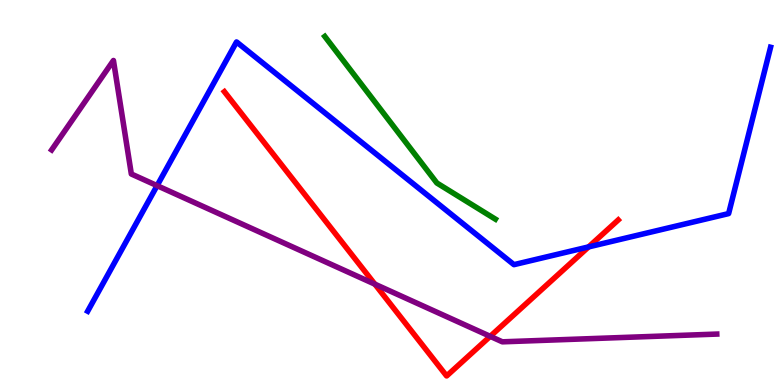[{'lines': ['blue', 'red'], 'intersections': [{'x': 7.59, 'y': 3.59}]}, {'lines': ['green', 'red'], 'intersections': []}, {'lines': ['purple', 'red'], 'intersections': [{'x': 4.84, 'y': 2.62}, {'x': 6.33, 'y': 1.26}]}, {'lines': ['blue', 'green'], 'intersections': []}, {'lines': ['blue', 'purple'], 'intersections': [{'x': 2.03, 'y': 5.18}]}, {'lines': ['green', 'purple'], 'intersections': []}]